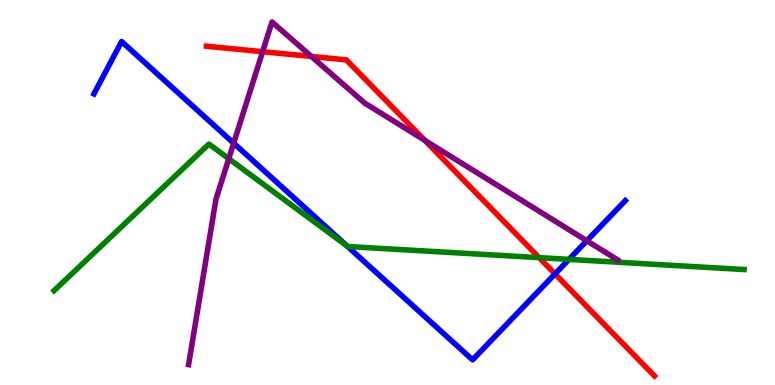[{'lines': ['blue', 'red'], 'intersections': [{'x': 7.16, 'y': 2.89}]}, {'lines': ['green', 'red'], 'intersections': [{'x': 6.96, 'y': 3.31}]}, {'lines': ['purple', 'red'], 'intersections': [{'x': 3.39, 'y': 8.66}, {'x': 4.02, 'y': 8.53}, {'x': 5.48, 'y': 6.36}]}, {'lines': ['blue', 'green'], 'intersections': [{'x': 4.48, 'y': 3.61}, {'x': 7.34, 'y': 3.26}]}, {'lines': ['blue', 'purple'], 'intersections': [{'x': 3.02, 'y': 6.28}, {'x': 7.57, 'y': 3.75}]}, {'lines': ['green', 'purple'], 'intersections': [{'x': 2.95, 'y': 5.88}]}]